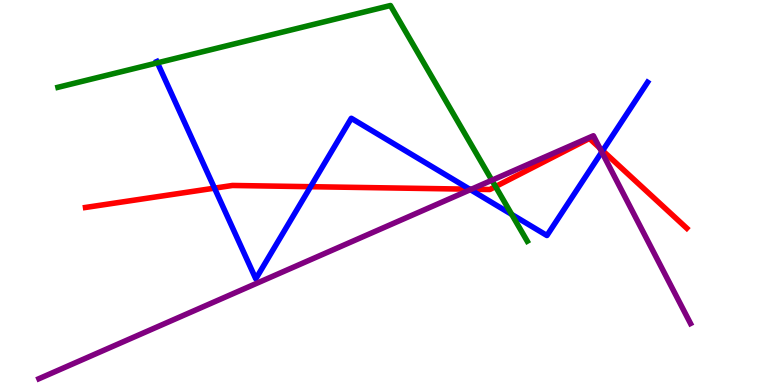[{'lines': ['blue', 'red'], 'intersections': [{'x': 2.77, 'y': 5.11}, {'x': 4.01, 'y': 5.15}, {'x': 6.06, 'y': 5.09}, {'x': 7.78, 'y': 6.09}]}, {'lines': ['green', 'red'], 'intersections': [{'x': 6.39, 'y': 5.15}]}, {'lines': ['purple', 'red'], 'intersections': [{'x': 6.08, 'y': 5.09}, {'x': 7.74, 'y': 6.16}]}, {'lines': ['blue', 'green'], 'intersections': [{'x': 2.03, 'y': 8.37}, {'x': 6.6, 'y': 4.43}]}, {'lines': ['blue', 'purple'], 'intersections': [{'x': 6.07, 'y': 5.07}, {'x': 7.76, 'y': 6.05}]}, {'lines': ['green', 'purple'], 'intersections': [{'x': 6.35, 'y': 5.32}]}]